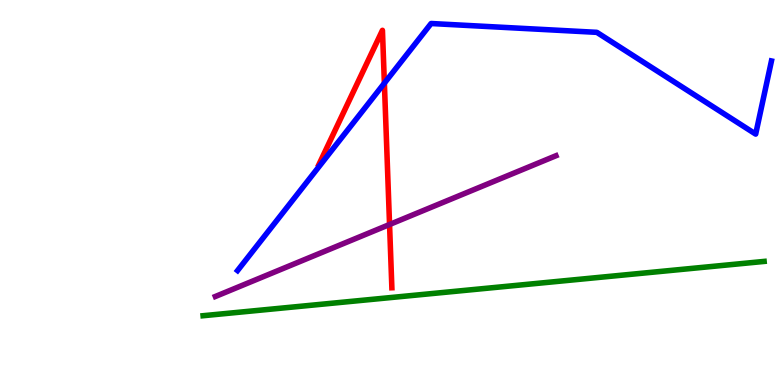[{'lines': ['blue', 'red'], 'intersections': [{'x': 4.96, 'y': 7.84}]}, {'lines': ['green', 'red'], 'intersections': []}, {'lines': ['purple', 'red'], 'intersections': [{'x': 5.03, 'y': 4.17}]}, {'lines': ['blue', 'green'], 'intersections': []}, {'lines': ['blue', 'purple'], 'intersections': []}, {'lines': ['green', 'purple'], 'intersections': []}]